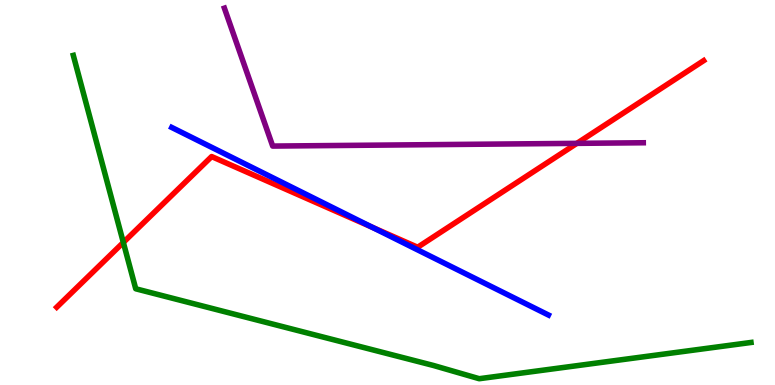[{'lines': ['blue', 'red'], 'intersections': [{'x': 4.8, 'y': 4.1}]}, {'lines': ['green', 'red'], 'intersections': [{'x': 1.59, 'y': 3.7}]}, {'lines': ['purple', 'red'], 'intersections': [{'x': 7.44, 'y': 6.28}]}, {'lines': ['blue', 'green'], 'intersections': []}, {'lines': ['blue', 'purple'], 'intersections': []}, {'lines': ['green', 'purple'], 'intersections': []}]